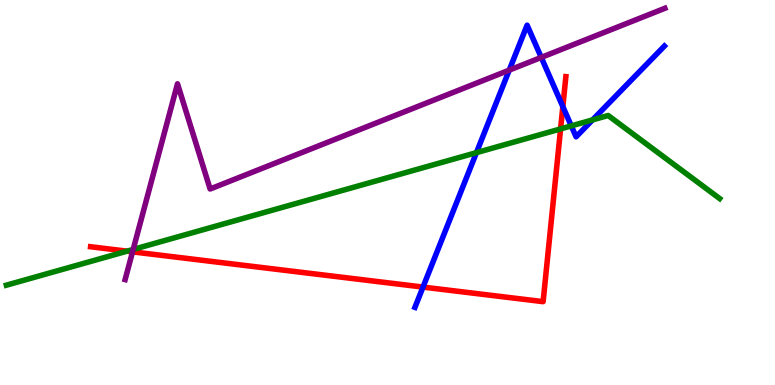[{'lines': ['blue', 'red'], 'intersections': [{'x': 5.46, 'y': 2.54}, {'x': 7.26, 'y': 7.23}]}, {'lines': ['green', 'red'], 'intersections': [{'x': 1.64, 'y': 3.48}, {'x': 7.23, 'y': 6.65}]}, {'lines': ['purple', 'red'], 'intersections': [{'x': 1.71, 'y': 3.46}]}, {'lines': ['blue', 'green'], 'intersections': [{'x': 6.15, 'y': 6.04}, {'x': 7.37, 'y': 6.73}, {'x': 7.65, 'y': 6.89}]}, {'lines': ['blue', 'purple'], 'intersections': [{'x': 6.57, 'y': 8.18}, {'x': 6.98, 'y': 8.51}]}, {'lines': ['green', 'purple'], 'intersections': [{'x': 1.72, 'y': 3.52}]}]